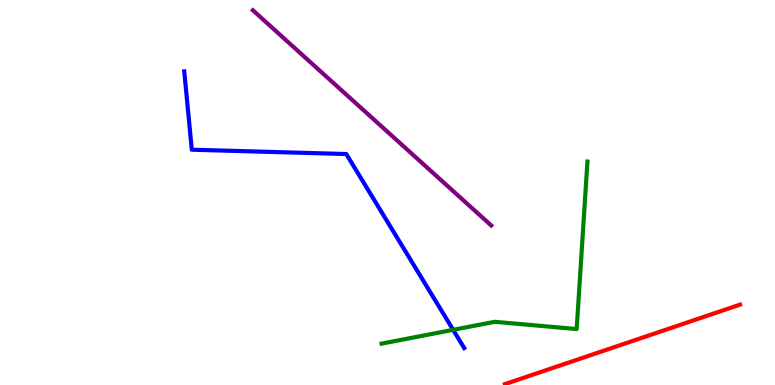[{'lines': ['blue', 'red'], 'intersections': []}, {'lines': ['green', 'red'], 'intersections': []}, {'lines': ['purple', 'red'], 'intersections': []}, {'lines': ['blue', 'green'], 'intersections': [{'x': 5.85, 'y': 1.43}]}, {'lines': ['blue', 'purple'], 'intersections': []}, {'lines': ['green', 'purple'], 'intersections': []}]